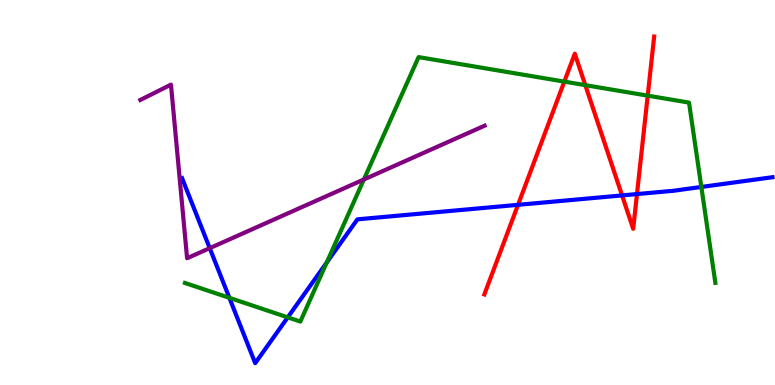[{'lines': ['blue', 'red'], 'intersections': [{'x': 6.68, 'y': 4.68}, {'x': 8.03, 'y': 4.92}, {'x': 8.22, 'y': 4.96}]}, {'lines': ['green', 'red'], 'intersections': [{'x': 7.28, 'y': 7.88}, {'x': 7.55, 'y': 7.79}, {'x': 8.36, 'y': 7.52}]}, {'lines': ['purple', 'red'], 'intersections': []}, {'lines': ['blue', 'green'], 'intersections': [{'x': 2.96, 'y': 2.26}, {'x': 3.71, 'y': 1.76}, {'x': 4.22, 'y': 3.18}, {'x': 9.05, 'y': 5.14}]}, {'lines': ['blue', 'purple'], 'intersections': [{'x': 2.71, 'y': 3.55}]}, {'lines': ['green', 'purple'], 'intersections': [{'x': 4.7, 'y': 5.34}]}]